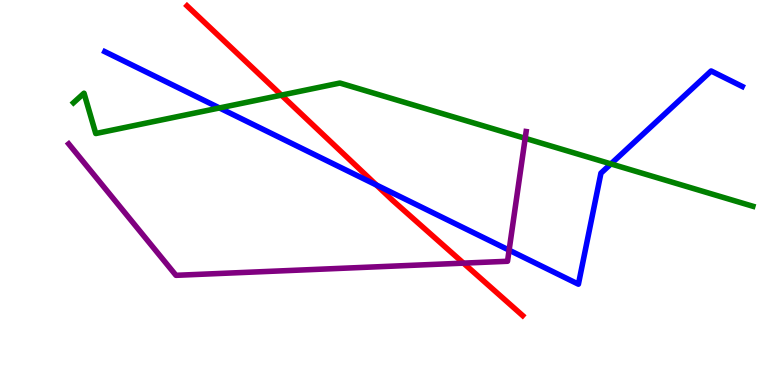[{'lines': ['blue', 'red'], 'intersections': [{'x': 4.86, 'y': 5.2}]}, {'lines': ['green', 'red'], 'intersections': [{'x': 3.63, 'y': 7.53}]}, {'lines': ['purple', 'red'], 'intersections': [{'x': 5.98, 'y': 3.17}]}, {'lines': ['blue', 'green'], 'intersections': [{'x': 2.83, 'y': 7.2}, {'x': 7.88, 'y': 5.74}]}, {'lines': ['blue', 'purple'], 'intersections': [{'x': 6.57, 'y': 3.5}]}, {'lines': ['green', 'purple'], 'intersections': [{'x': 6.78, 'y': 6.41}]}]